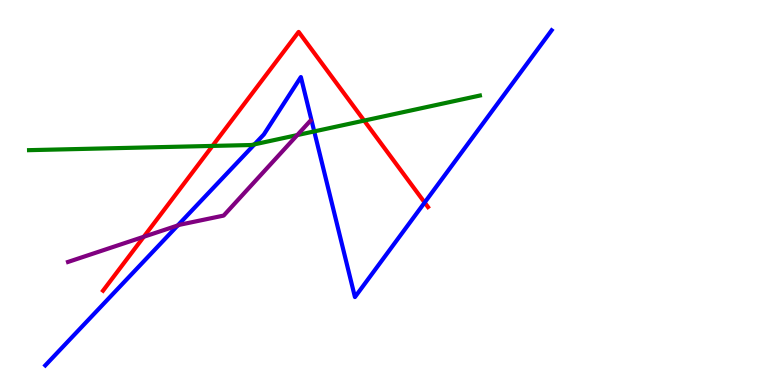[{'lines': ['blue', 'red'], 'intersections': [{'x': 5.48, 'y': 4.74}]}, {'lines': ['green', 'red'], 'intersections': [{'x': 2.74, 'y': 6.21}, {'x': 4.7, 'y': 6.87}]}, {'lines': ['purple', 'red'], 'intersections': [{'x': 1.86, 'y': 3.85}]}, {'lines': ['blue', 'green'], 'intersections': [{'x': 3.28, 'y': 6.25}, {'x': 4.05, 'y': 6.59}]}, {'lines': ['blue', 'purple'], 'intersections': [{'x': 2.29, 'y': 4.14}]}, {'lines': ['green', 'purple'], 'intersections': [{'x': 3.84, 'y': 6.49}]}]